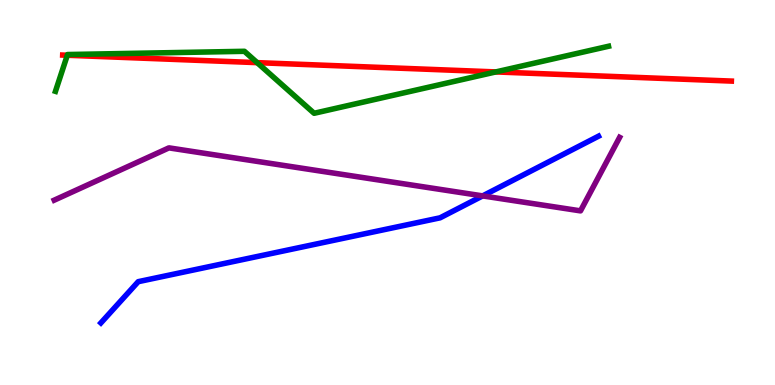[{'lines': ['blue', 'red'], 'intersections': []}, {'lines': ['green', 'red'], 'intersections': [{'x': 0.868, 'y': 8.56}, {'x': 3.32, 'y': 8.37}, {'x': 6.4, 'y': 8.13}]}, {'lines': ['purple', 'red'], 'intersections': []}, {'lines': ['blue', 'green'], 'intersections': []}, {'lines': ['blue', 'purple'], 'intersections': [{'x': 6.23, 'y': 4.91}]}, {'lines': ['green', 'purple'], 'intersections': []}]